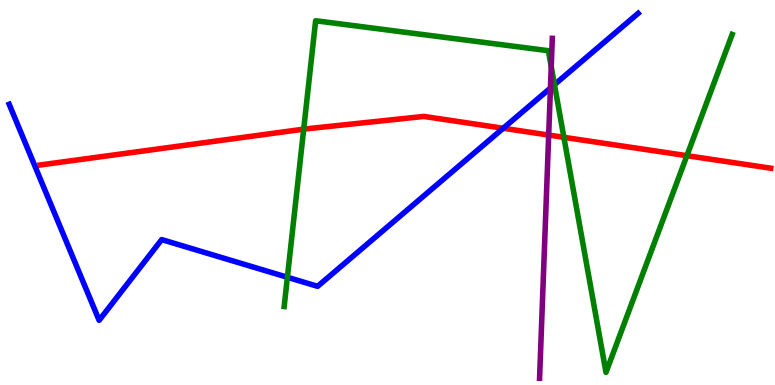[{'lines': ['blue', 'red'], 'intersections': [{'x': 6.49, 'y': 6.67}]}, {'lines': ['green', 'red'], 'intersections': [{'x': 3.92, 'y': 6.65}, {'x': 7.28, 'y': 6.43}, {'x': 8.86, 'y': 5.96}]}, {'lines': ['purple', 'red'], 'intersections': [{'x': 7.08, 'y': 6.49}]}, {'lines': ['blue', 'green'], 'intersections': [{'x': 3.71, 'y': 2.8}, {'x': 7.15, 'y': 7.8}]}, {'lines': ['blue', 'purple'], 'intersections': [{'x': 7.1, 'y': 7.71}]}, {'lines': ['green', 'purple'], 'intersections': [{'x': 7.11, 'y': 8.27}]}]